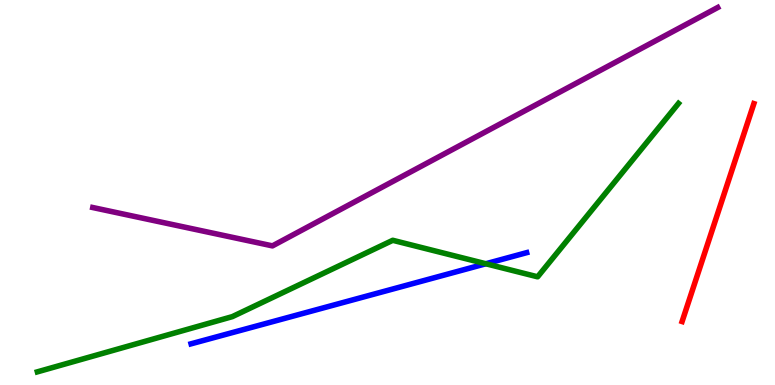[{'lines': ['blue', 'red'], 'intersections': []}, {'lines': ['green', 'red'], 'intersections': []}, {'lines': ['purple', 'red'], 'intersections': []}, {'lines': ['blue', 'green'], 'intersections': [{'x': 6.27, 'y': 3.15}]}, {'lines': ['blue', 'purple'], 'intersections': []}, {'lines': ['green', 'purple'], 'intersections': []}]